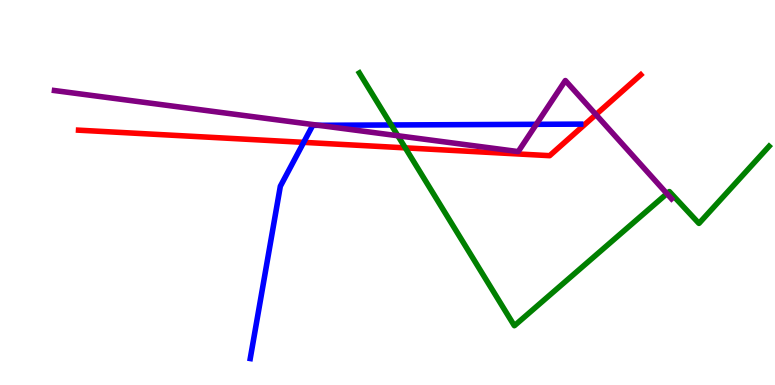[{'lines': ['blue', 'red'], 'intersections': [{'x': 3.92, 'y': 6.3}]}, {'lines': ['green', 'red'], 'intersections': [{'x': 5.23, 'y': 6.16}]}, {'lines': ['purple', 'red'], 'intersections': [{'x': 7.69, 'y': 7.02}]}, {'lines': ['blue', 'green'], 'intersections': [{'x': 5.05, 'y': 6.75}]}, {'lines': ['blue', 'purple'], 'intersections': [{'x': 4.11, 'y': 6.75}, {'x': 6.92, 'y': 6.77}]}, {'lines': ['green', 'purple'], 'intersections': [{'x': 5.13, 'y': 6.47}, {'x': 8.61, 'y': 4.97}]}]